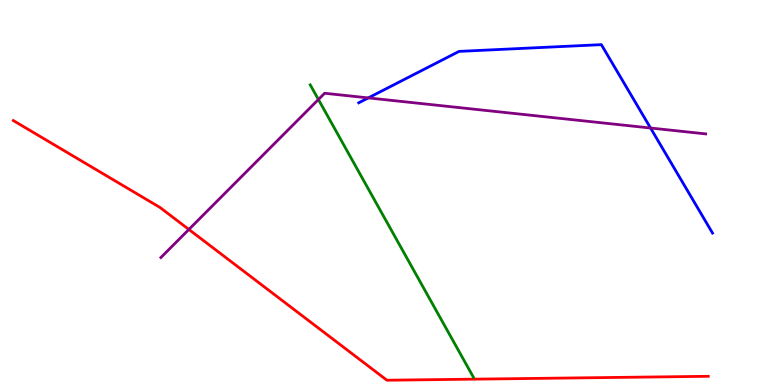[{'lines': ['blue', 'red'], 'intersections': []}, {'lines': ['green', 'red'], 'intersections': []}, {'lines': ['purple', 'red'], 'intersections': [{'x': 2.44, 'y': 4.04}]}, {'lines': ['blue', 'green'], 'intersections': []}, {'lines': ['blue', 'purple'], 'intersections': [{'x': 4.75, 'y': 7.46}, {'x': 8.39, 'y': 6.67}]}, {'lines': ['green', 'purple'], 'intersections': [{'x': 4.11, 'y': 7.42}]}]